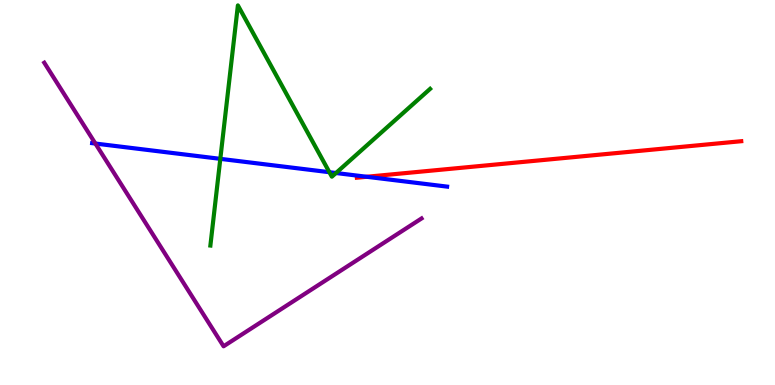[{'lines': ['blue', 'red'], 'intersections': [{'x': 4.73, 'y': 5.41}]}, {'lines': ['green', 'red'], 'intersections': []}, {'lines': ['purple', 'red'], 'intersections': []}, {'lines': ['blue', 'green'], 'intersections': [{'x': 2.84, 'y': 5.87}, {'x': 4.25, 'y': 5.53}, {'x': 4.34, 'y': 5.51}]}, {'lines': ['blue', 'purple'], 'intersections': [{'x': 1.23, 'y': 6.27}]}, {'lines': ['green', 'purple'], 'intersections': []}]